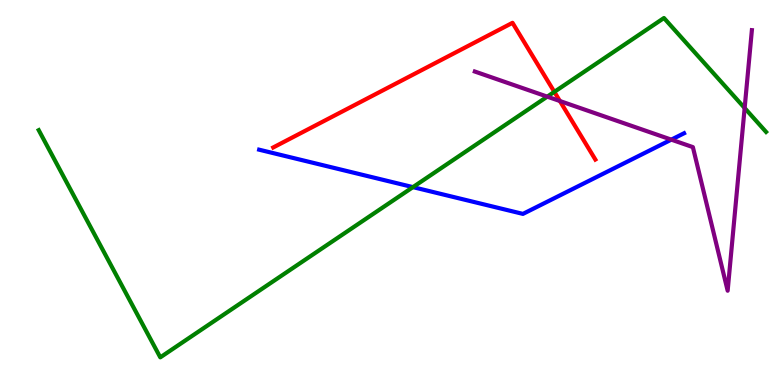[{'lines': ['blue', 'red'], 'intersections': []}, {'lines': ['green', 'red'], 'intersections': [{'x': 7.15, 'y': 7.61}]}, {'lines': ['purple', 'red'], 'intersections': [{'x': 7.22, 'y': 7.38}]}, {'lines': ['blue', 'green'], 'intersections': [{'x': 5.33, 'y': 5.14}]}, {'lines': ['blue', 'purple'], 'intersections': [{'x': 8.66, 'y': 6.37}]}, {'lines': ['green', 'purple'], 'intersections': [{'x': 7.06, 'y': 7.49}, {'x': 9.61, 'y': 7.19}]}]